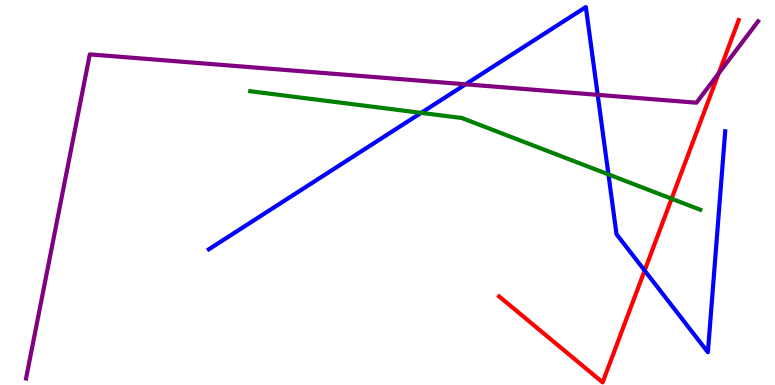[{'lines': ['blue', 'red'], 'intersections': [{'x': 8.32, 'y': 2.97}]}, {'lines': ['green', 'red'], 'intersections': [{'x': 8.67, 'y': 4.84}]}, {'lines': ['purple', 'red'], 'intersections': [{'x': 9.27, 'y': 8.09}]}, {'lines': ['blue', 'green'], 'intersections': [{'x': 5.43, 'y': 7.07}, {'x': 7.85, 'y': 5.47}]}, {'lines': ['blue', 'purple'], 'intersections': [{'x': 6.01, 'y': 7.81}, {'x': 7.71, 'y': 7.54}]}, {'lines': ['green', 'purple'], 'intersections': []}]